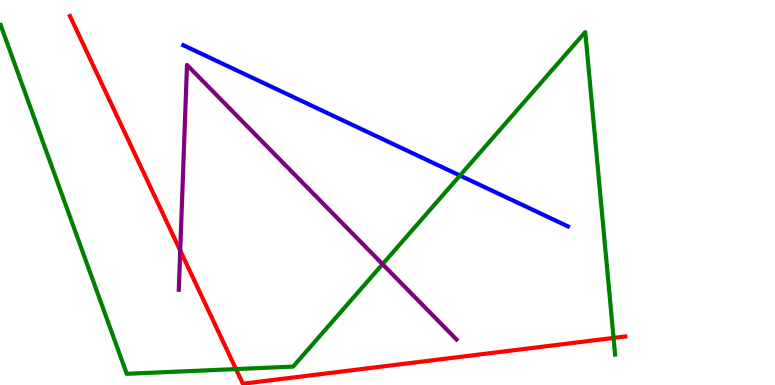[{'lines': ['blue', 'red'], 'intersections': []}, {'lines': ['green', 'red'], 'intersections': [{'x': 3.04, 'y': 0.414}, {'x': 7.92, 'y': 1.22}]}, {'lines': ['purple', 'red'], 'intersections': [{'x': 2.33, 'y': 3.49}]}, {'lines': ['blue', 'green'], 'intersections': [{'x': 5.94, 'y': 5.44}]}, {'lines': ['blue', 'purple'], 'intersections': []}, {'lines': ['green', 'purple'], 'intersections': [{'x': 4.94, 'y': 3.14}]}]